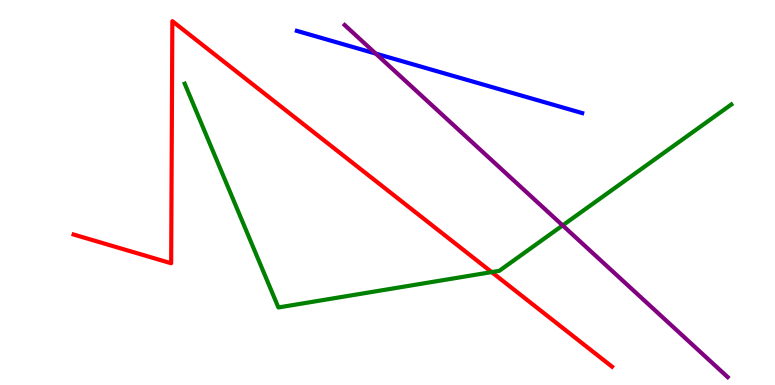[{'lines': ['blue', 'red'], 'intersections': []}, {'lines': ['green', 'red'], 'intersections': [{'x': 6.34, 'y': 2.93}]}, {'lines': ['purple', 'red'], 'intersections': []}, {'lines': ['blue', 'green'], 'intersections': []}, {'lines': ['blue', 'purple'], 'intersections': [{'x': 4.85, 'y': 8.61}]}, {'lines': ['green', 'purple'], 'intersections': [{'x': 7.26, 'y': 4.15}]}]